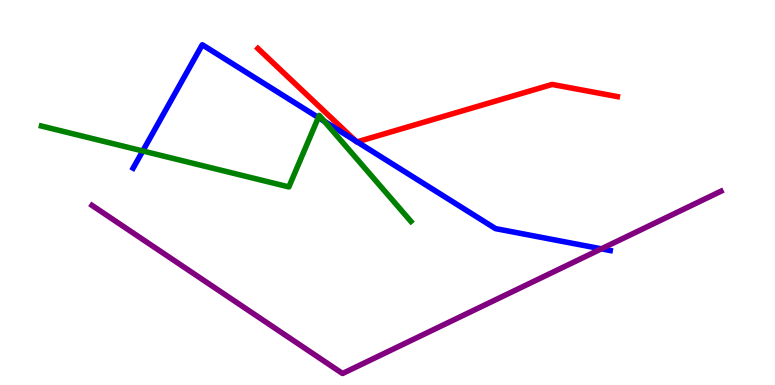[{'lines': ['blue', 'red'], 'intersections': [{'x': 4.59, 'y': 6.34}, {'x': 4.61, 'y': 6.32}]}, {'lines': ['green', 'red'], 'intersections': []}, {'lines': ['purple', 'red'], 'intersections': []}, {'lines': ['blue', 'green'], 'intersections': [{'x': 1.84, 'y': 6.08}, {'x': 4.11, 'y': 6.95}, {'x': 4.18, 'y': 6.85}]}, {'lines': ['blue', 'purple'], 'intersections': [{'x': 7.76, 'y': 3.54}]}, {'lines': ['green', 'purple'], 'intersections': []}]